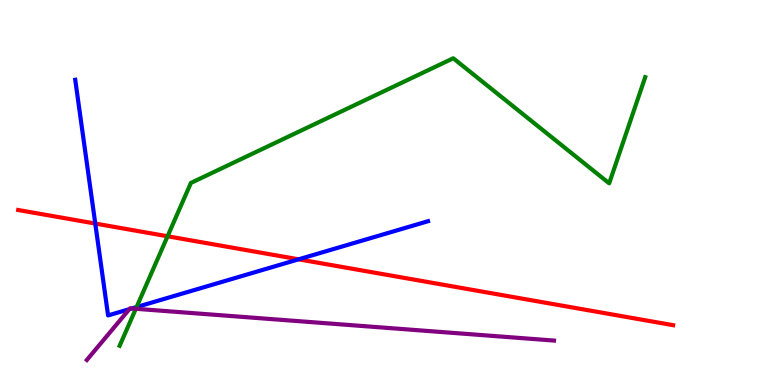[{'lines': ['blue', 'red'], 'intersections': [{'x': 1.23, 'y': 4.19}, {'x': 3.85, 'y': 3.26}]}, {'lines': ['green', 'red'], 'intersections': [{'x': 2.16, 'y': 3.86}]}, {'lines': ['purple', 'red'], 'intersections': []}, {'lines': ['blue', 'green'], 'intersections': [{'x': 1.76, 'y': 2.02}]}, {'lines': ['blue', 'purple'], 'intersections': [{'x': 1.67, 'y': 1.97}, {'x': 1.7, 'y': 1.99}]}, {'lines': ['green', 'purple'], 'intersections': [{'x': 1.75, 'y': 1.98}]}]